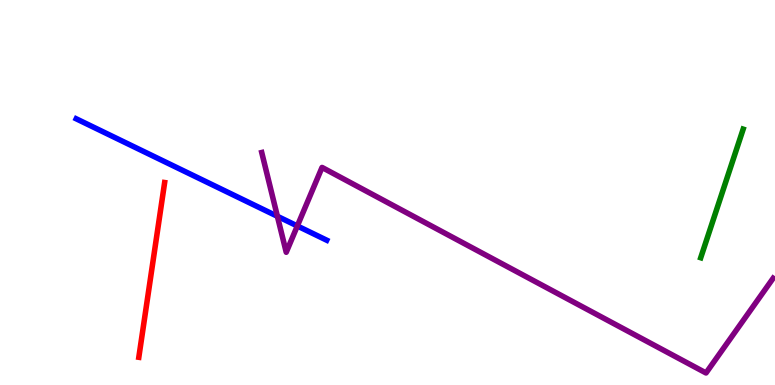[{'lines': ['blue', 'red'], 'intersections': []}, {'lines': ['green', 'red'], 'intersections': []}, {'lines': ['purple', 'red'], 'intersections': []}, {'lines': ['blue', 'green'], 'intersections': []}, {'lines': ['blue', 'purple'], 'intersections': [{'x': 3.58, 'y': 4.38}, {'x': 3.84, 'y': 4.13}]}, {'lines': ['green', 'purple'], 'intersections': []}]